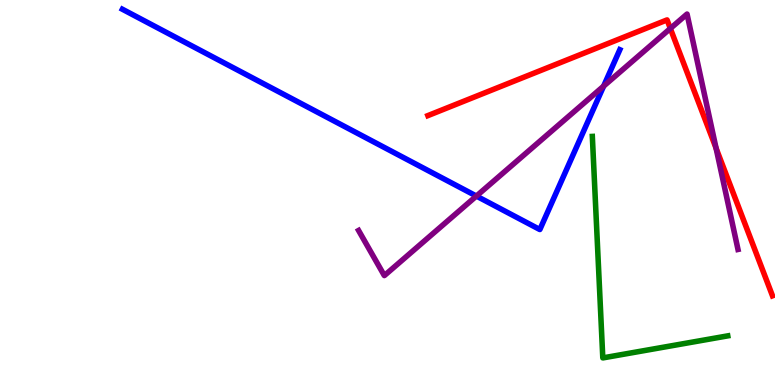[{'lines': ['blue', 'red'], 'intersections': []}, {'lines': ['green', 'red'], 'intersections': []}, {'lines': ['purple', 'red'], 'intersections': [{'x': 8.65, 'y': 9.26}, {'x': 9.24, 'y': 6.15}]}, {'lines': ['blue', 'green'], 'intersections': []}, {'lines': ['blue', 'purple'], 'intersections': [{'x': 6.15, 'y': 4.91}, {'x': 7.79, 'y': 7.76}]}, {'lines': ['green', 'purple'], 'intersections': []}]